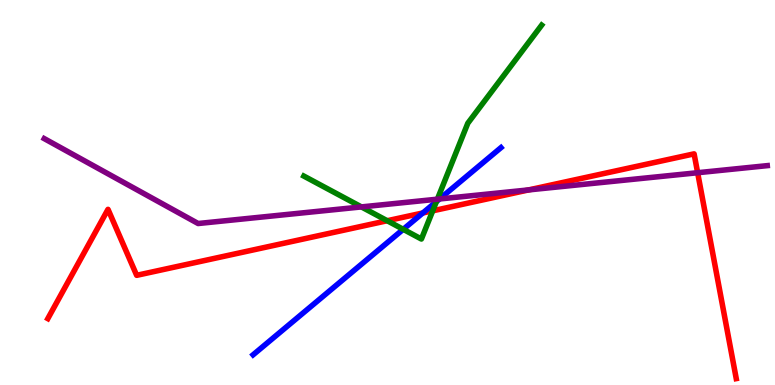[{'lines': ['blue', 'red'], 'intersections': [{'x': 5.46, 'y': 4.47}]}, {'lines': ['green', 'red'], 'intersections': [{'x': 5.0, 'y': 4.27}, {'x': 5.58, 'y': 4.52}]}, {'lines': ['purple', 'red'], 'intersections': [{'x': 6.82, 'y': 5.07}, {'x': 9.0, 'y': 5.51}]}, {'lines': ['blue', 'green'], 'intersections': [{'x': 5.2, 'y': 4.04}, {'x': 5.63, 'y': 4.76}]}, {'lines': ['blue', 'purple'], 'intersections': [{'x': 5.67, 'y': 4.83}]}, {'lines': ['green', 'purple'], 'intersections': [{'x': 4.66, 'y': 4.63}, {'x': 5.64, 'y': 4.83}]}]